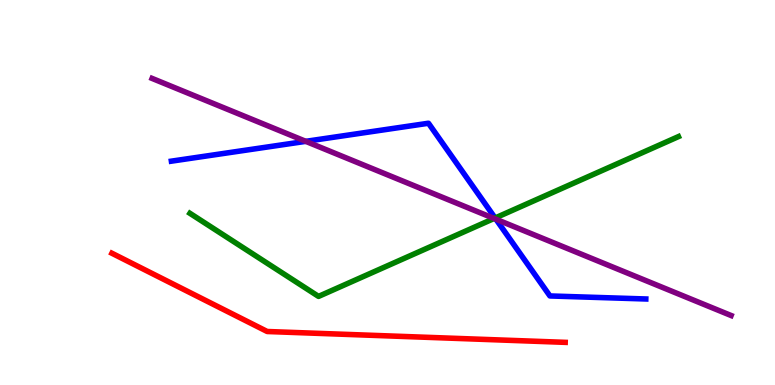[{'lines': ['blue', 'red'], 'intersections': []}, {'lines': ['green', 'red'], 'intersections': []}, {'lines': ['purple', 'red'], 'intersections': []}, {'lines': ['blue', 'green'], 'intersections': [{'x': 6.39, 'y': 4.34}]}, {'lines': ['blue', 'purple'], 'intersections': [{'x': 3.95, 'y': 6.33}, {'x': 6.4, 'y': 4.31}]}, {'lines': ['green', 'purple'], 'intersections': [{'x': 6.38, 'y': 4.33}]}]